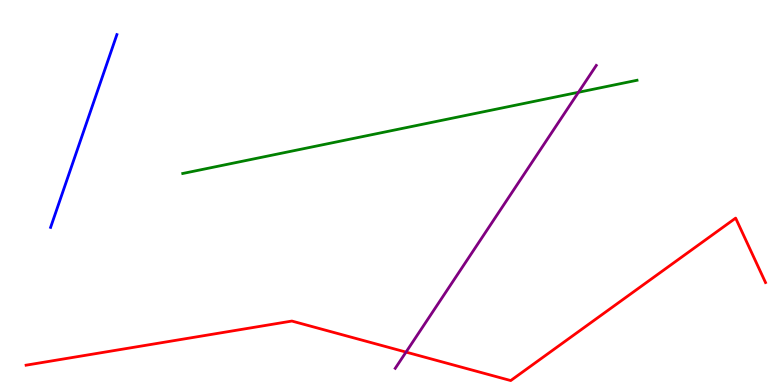[{'lines': ['blue', 'red'], 'intersections': []}, {'lines': ['green', 'red'], 'intersections': []}, {'lines': ['purple', 'red'], 'intersections': [{'x': 5.24, 'y': 0.855}]}, {'lines': ['blue', 'green'], 'intersections': []}, {'lines': ['blue', 'purple'], 'intersections': []}, {'lines': ['green', 'purple'], 'intersections': [{'x': 7.46, 'y': 7.6}]}]